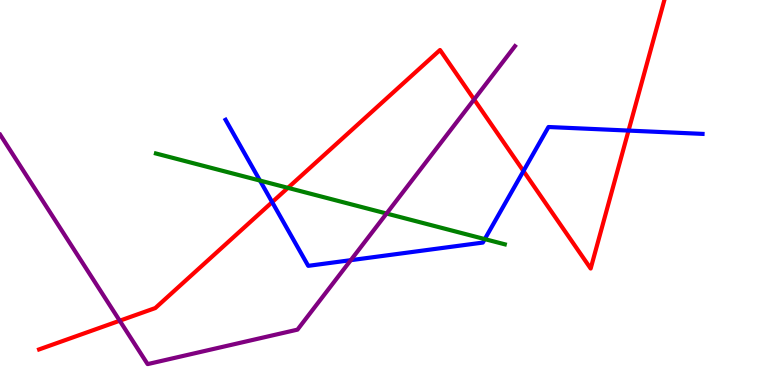[{'lines': ['blue', 'red'], 'intersections': [{'x': 3.51, 'y': 4.75}, {'x': 6.75, 'y': 5.56}, {'x': 8.11, 'y': 6.61}]}, {'lines': ['green', 'red'], 'intersections': [{'x': 3.72, 'y': 5.12}]}, {'lines': ['purple', 'red'], 'intersections': [{'x': 1.54, 'y': 1.67}, {'x': 6.12, 'y': 7.42}]}, {'lines': ['blue', 'green'], 'intersections': [{'x': 3.35, 'y': 5.31}, {'x': 6.26, 'y': 3.79}]}, {'lines': ['blue', 'purple'], 'intersections': [{'x': 4.53, 'y': 3.24}]}, {'lines': ['green', 'purple'], 'intersections': [{'x': 4.99, 'y': 4.45}]}]